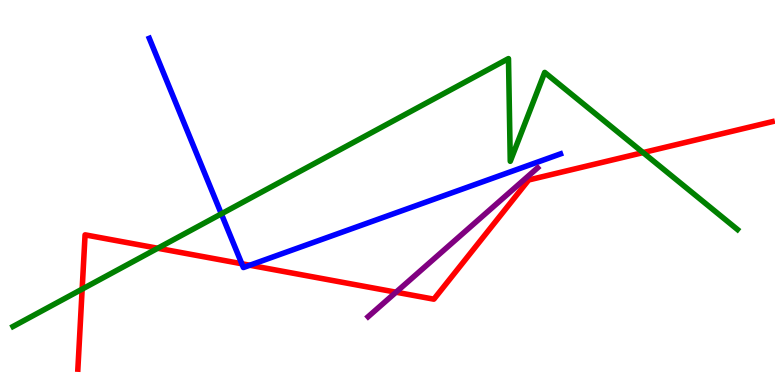[{'lines': ['blue', 'red'], 'intersections': [{'x': 3.12, 'y': 3.15}, {'x': 3.22, 'y': 3.11}]}, {'lines': ['green', 'red'], 'intersections': [{'x': 1.06, 'y': 2.49}, {'x': 2.04, 'y': 3.55}, {'x': 8.3, 'y': 6.04}]}, {'lines': ['purple', 'red'], 'intersections': [{'x': 5.11, 'y': 2.41}]}, {'lines': ['blue', 'green'], 'intersections': [{'x': 2.86, 'y': 4.45}]}, {'lines': ['blue', 'purple'], 'intersections': []}, {'lines': ['green', 'purple'], 'intersections': []}]